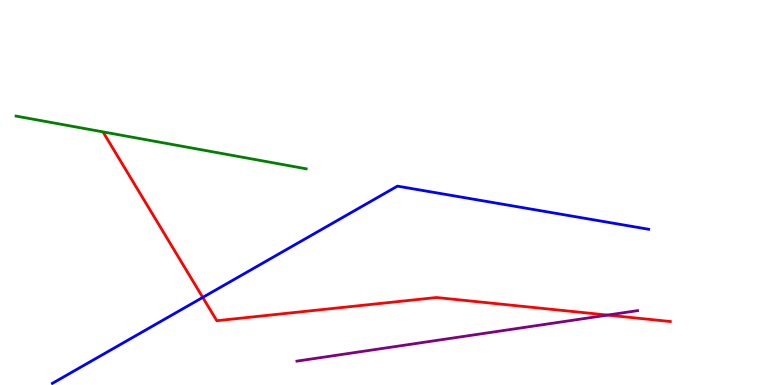[{'lines': ['blue', 'red'], 'intersections': [{'x': 2.62, 'y': 2.28}]}, {'lines': ['green', 'red'], 'intersections': []}, {'lines': ['purple', 'red'], 'intersections': [{'x': 7.84, 'y': 1.82}]}, {'lines': ['blue', 'green'], 'intersections': []}, {'lines': ['blue', 'purple'], 'intersections': []}, {'lines': ['green', 'purple'], 'intersections': []}]